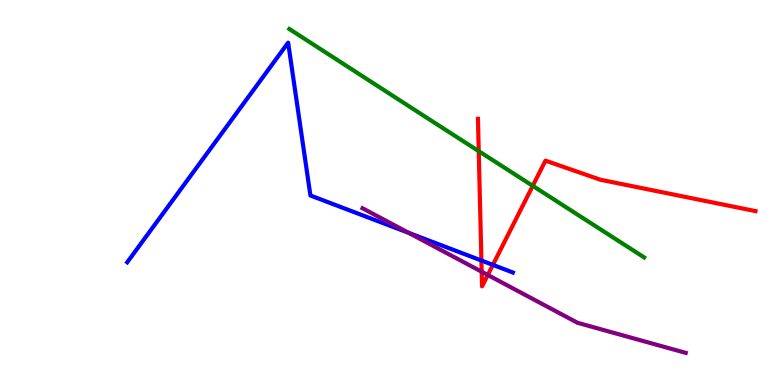[{'lines': ['blue', 'red'], 'intersections': [{'x': 6.21, 'y': 3.23}, {'x': 6.36, 'y': 3.12}]}, {'lines': ['green', 'red'], 'intersections': [{'x': 6.18, 'y': 6.07}, {'x': 6.87, 'y': 5.17}]}, {'lines': ['purple', 'red'], 'intersections': [{'x': 6.22, 'y': 2.94}, {'x': 6.29, 'y': 2.86}]}, {'lines': ['blue', 'green'], 'intersections': []}, {'lines': ['blue', 'purple'], 'intersections': [{'x': 5.27, 'y': 3.95}]}, {'lines': ['green', 'purple'], 'intersections': []}]